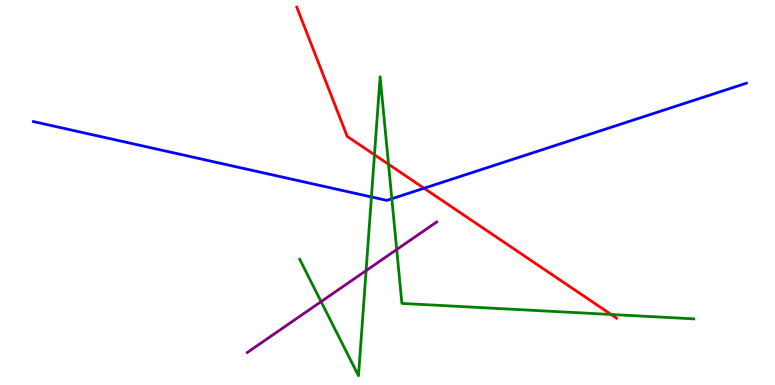[{'lines': ['blue', 'red'], 'intersections': [{'x': 5.47, 'y': 5.11}]}, {'lines': ['green', 'red'], 'intersections': [{'x': 4.83, 'y': 5.98}, {'x': 5.01, 'y': 5.73}, {'x': 7.89, 'y': 1.83}]}, {'lines': ['purple', 'red'], 'intersections': []}, {'lines': ['blue', 'green'], 'intersections': [{'x': 4.79, 'y': 4.88}, {'x': 5.06, 'y': 4.84}]}, {'lines': ['blue', 'purple'], 'intersections': []}, {'lines': ['green', 'purple'], 'intersections': [{'x': 4.14, 'y': 2.17}, {'x': 4.72, 'y': 2.97}, {'x': 5.12, 'y': 3.52}]}]